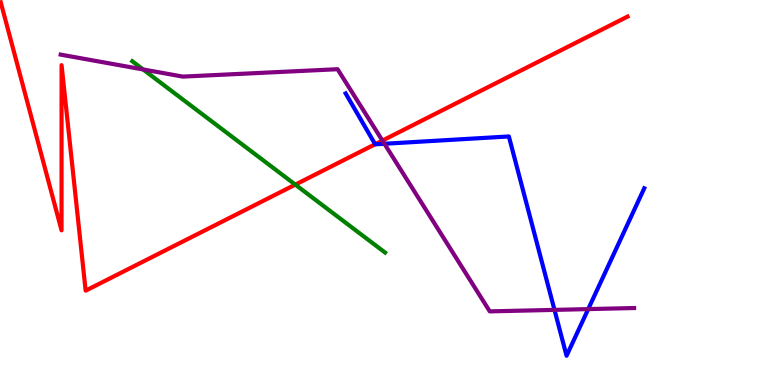[{'lines': ['blue', 'red'], 'intersections': [{'x': 4.84, 'y': 6.25}]}, {'lines': ['green', 'red'], 'intersections': [{'x': 3.81, 'y': 5.2}]}, {'lines': ['purple', 'red'], 'intersections': [{'x': 4.93, 'y': 6.35}]}, {'lines': ['blue', 'green'], 'intersections': []}, {'lines': ['blue', 'purple'], 'intersections': [{'x': 4.96, 'y': 6.27}, {'x': 7.15, 'y': 1.95}, {'x': 7.59, 'y': 1.97}]}, {'lines': ['green', 'purple'], 'intersections': [{'x': 1.85, 'y': 8.2}]}]